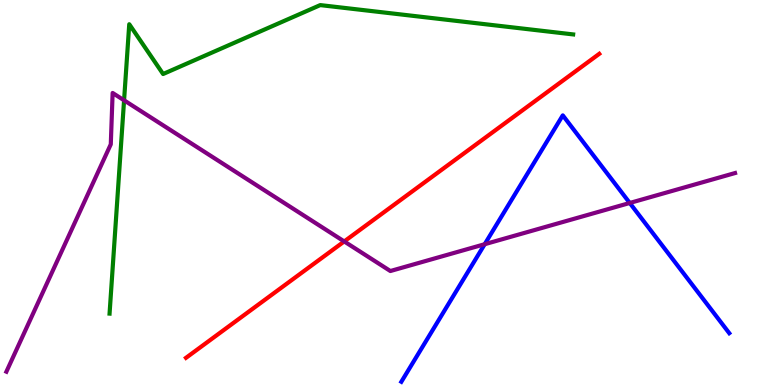[{'lines': ['blue', 'red'], 'intersections': []}, {'lines': ['green', 'red'], 'intersections': []}, {'lines': ['purple', 'red'], 'intersections': [{'x': 4.44, 'y': 3.73}]}, {'lines': ['blue', 'green'], 'intersections': []}, {'lines': ['blue', 'purple'], 'intersections': [{'x': 6.25, 'y': 3.66}, {'x': 8.13, 'y': 4.73}]}, {'lines': ['green', 'purple'], 'intersections': [{'x': 1.6, 'y': 7.39}]}]